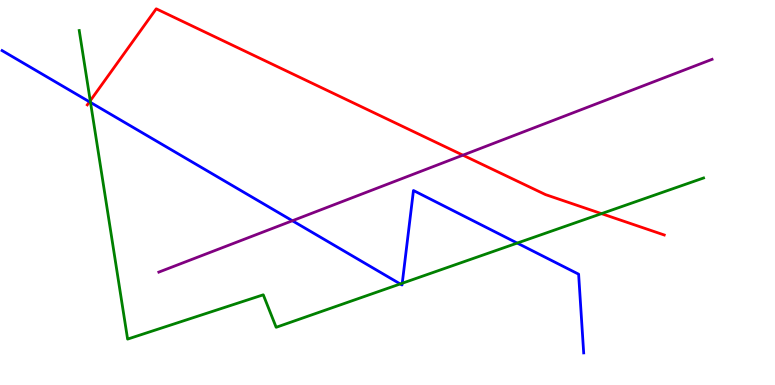[{'lines': ['blue', 'red'], 'intersections': [{'x': 1.15, 'y': 7.36}]}, {'lines': ['green', 'red'], 'intersections': [{'x': 1.16, 'y': 7.38}, {'x': 7.76, 'y': 4.45}]}, {'lines': ['purple', 'red'], 'intersections': [{'x': 5.97, 'y': 5.97}]}, {'lines': ['blue', 'green'], 'intersections': [{'x': 1.17, 'y': 7.34}, {'x': 5.16, 'y': 2.62}, {'x': 5.19, 'y': 2.64}, {'x': 6.67, 'y': 3.69}]}, {'lines': ['blue', 'purple'], 'intersections': [{'x': 3.77, 'y': 4.27}]}, {'lines': ['green', 'purple'], 'intersections': []}]